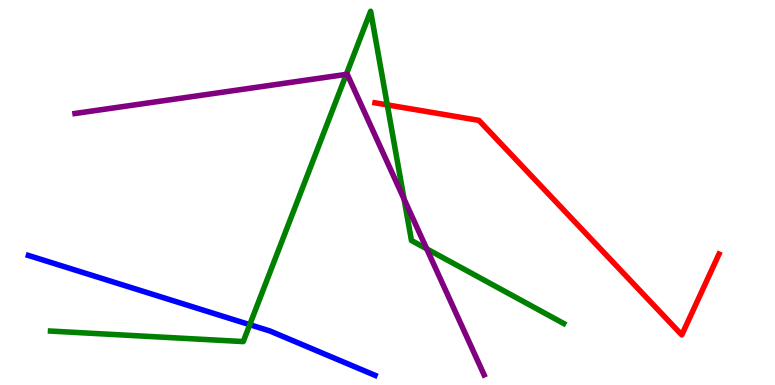[{'lines': ['blue', 'red'], 'intersections': []}, {'lines': ['green', 'red'], 'intersections': [{'x': 5.0, 'y': 7.28}]}, {'lines': ['purple', 'red'], 'intersections': []}, {'lines': ['blue', 'green'], 'intersections': [{'x': 3.22, 'y': 1.57}]}, {'lines': ['blue', 'purple'], 'intersections': []}, {'lines': ['green', 'purple'], 'intersections': [{'x': 4.47, 'y': 8.07}, {'x': 5.21, 'y': 4.83}, {'x': 5.51, 'y': 3.54}]}]